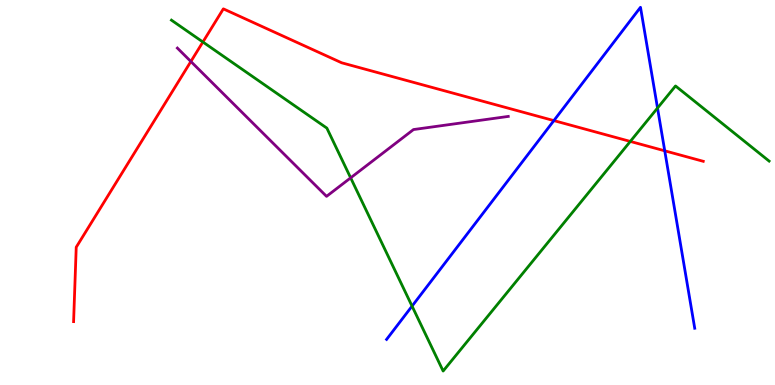[{'lines': ['blue', 'red'], 'intersections': [{'x': 7.15, 'y': 6.87}, {'x': 8.58, 'y': 6.08}]}, {'lines': ['green', 'red'], 'intersections': [{'x': 2.62, 'y': 8.91}, {'x': 8.13, 'y': 6.33}]}, {'lines': ['purple', 'red'], 'intersections': [{'x': 2.46, 'y': 8.4}]}, {'lines': ['blue', 'green'], 'intersections': [{'x': 5.32, 'y': 2.05}, {'x': 8.48, 'y': 7.19}]}, {'lines': ['blue', 'purple'], 'intersections': []}, {'lines': ['green', 'purple'], 'intersections': [{'x': 4.52, 'y': 5.38}]}]